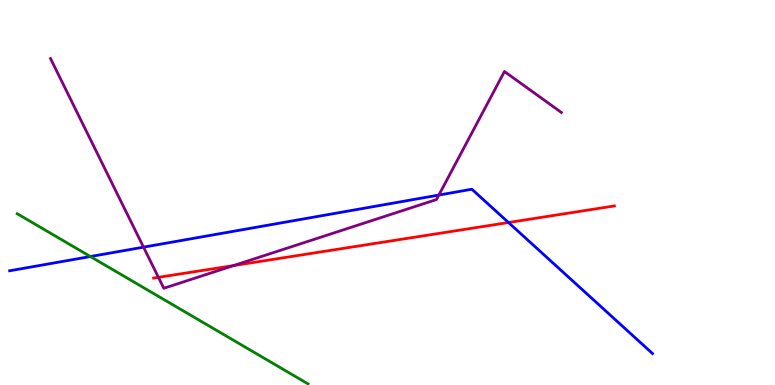[{'lines': ['blue', 'red'], 'intersections': [{'x': 6.56, 'y': 4.22}]}, {'lines': ['green', 'red'], 'intersections': []}, {'lines': ['purple', 'red'], 'intersections': [{'x': 2.04, 'y': 2.8}, {'x': 3.01, 'y': 3.1}]}, {'lines': ['blue', 'green'], 'intersections': [{'x': 1.17, 'y': 3.34}]}, {'lines': ['blue', 'purple'], 'intersections': [{'x': 1.85, 'y': 3.58}, {'x': 5.66, 'y': 4.93}]}, {'lines': ['green', 'purple'], 'intersections': []}]